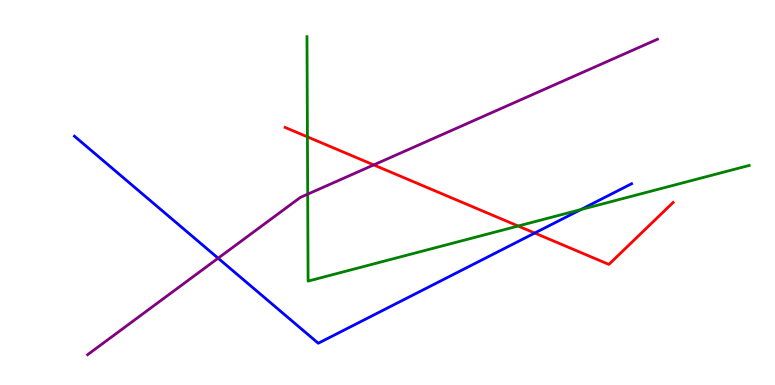[{'lines': ['blue', 'red'], 'intersections': [{'x': 6.9, 'y': 3.95}]}, {'lines': ['green', 'red'], 'intersections': [{'x': 3.97, 'y': 6.45}, {'x': 6.69, 'y': 4.13}]}, {'lines': ['purple', 'red'], 'intersections': [{'x': 4.82, 'y': 5.72}]}, {'lines': ['blue', 'green'], 'intersections': [{'x': 7.49, 'y': 4.56}]}, {'lines': ['blue', 'purple'], 'intersections': [{'x': 2.81, 'y': 3.29}]}, {'lines': ['green', 'purple'], 'intersections': [{'x': 3.97, 'y': 4.96}]}]